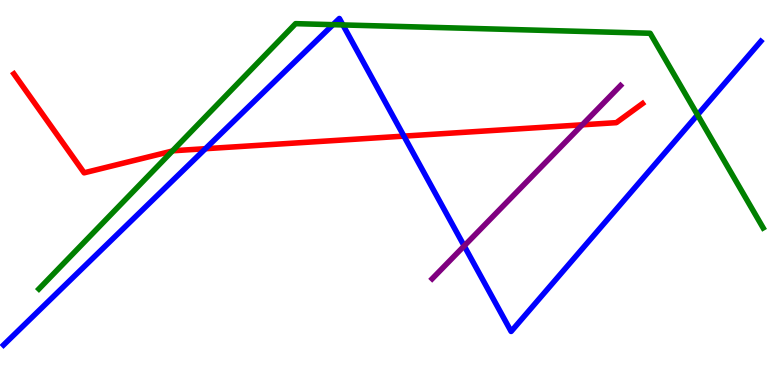[{'lines': ['blue', 'red'], 'intersections': [{'x': 2.65, 'y': 6.14}, {'x': 5.21, 'y': 6.46}]}, {'lines': ['green', 'red'], 'intersections': [{'x': 2.22, 'y': 6.08}]}, {'lines': ['purple', 'red'], 'intersections': [{'x': 7.51, 'y': 6.76}]}, {'lines': ['blue', 'green'], 'intersections': [{'x': 4.3, 'y': 9.36}, {'x': 4.42, 'y': 9.35}, {'x': 9.0, 'y': 7.02}]}, {'lines': ['blue', 'purple'], 'intersections': [{'x': 5.99, 'y': 3.61}]}, {'lines': ['green', 'purple'], 'intersections': []}]